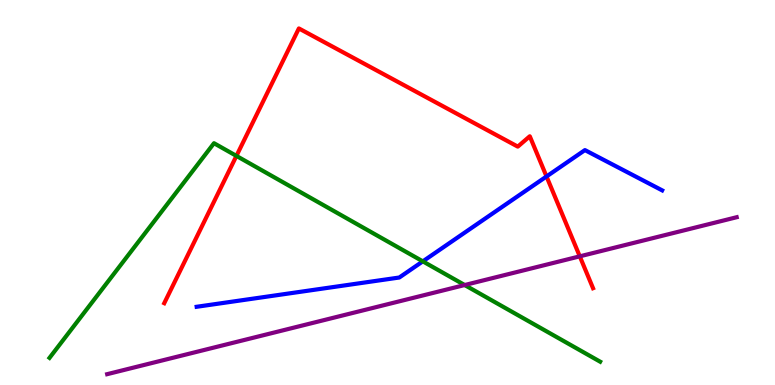[{'lines': ['blue', 'red'], 'intersections': [{'x': 7.05, 'y': 5.42}]}, {'lines': ['green', 'red'], 'intersections': [{'x': 3.05, 'y': 5.95}]}, {'lines': ['purple', 'red'], 'intersections': [{'x': 7.48, 'y': 3.34}]}, {'lines': ['blue', 'green'], 'intersections': [{'x': 5.46, 'y': 3.21}]}, {'lines': ['blue', 'purple'], 'intersections': []}, {'lines': ['green', 'purple'], 'intersections': [{'x': 6.0, 'y': 2.6}]}]